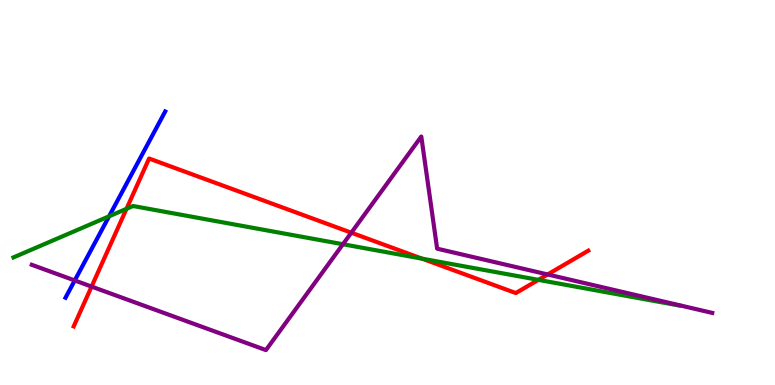[{'lines': ['blue', 'red'], 'intersections': []}, {'lines': ['green', 'red'], 'intersections': [{'x': 1.63, 'y': 4.58}, {'x': 5.45, 'y': 3.28}, {'x': 6.95, 'y': 2.73}]}, {'lines': ['purple', 'red'], 'intersections': [{'x': 1.18, 'y': 2.56}, {'x': 4.53, 'y': 3.96}, {'x': 7.07, 'y': 2.87}]}, {'lines': ['blue', 'green'], 'intersections': [{'x': 1.41, 'y': 4.38}]}, {'lines': ['blue', 'purple'], 'intersections': [{'x': 0.964, 'y': 2.72}]}, {'lines': ['green', 'purple'], 'intersections': [{'x': 4.42, 'y': 3.66}]}]